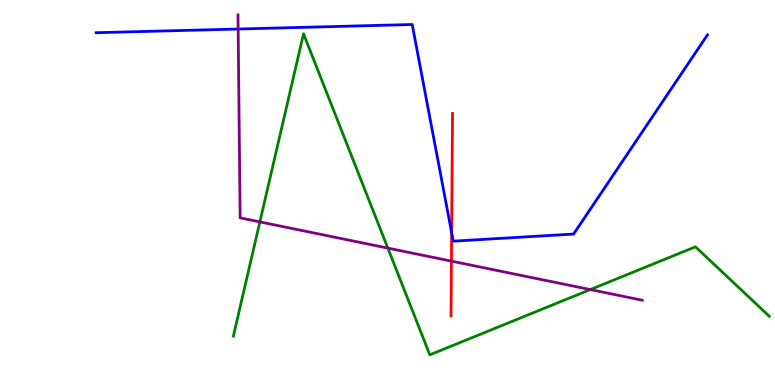[{'lines': ['blue', 'red'], 'intersections': [{'x': 5.83, 'y': 3.96}]}, {'lines': ['green', 'red'], 'intersections': []}, {'lines': ['purple', 'red'], 'intersections': [{'x': 5.82, 'y': 3.22}]}, {'lines': ['blue', 'green'], 'intersections': []}, {'lines': ['blue', 'purple'], 'intersections': [{'x': 3.07, 'y': 9.25}]}, {'lines': ['green', 'purple'], 'intersections': [{'x': 3.35, 'y': 4.24}, {'x': 5.0, 'y': 3.56}, {'x': 7.62, 'y': 2.48}]}]